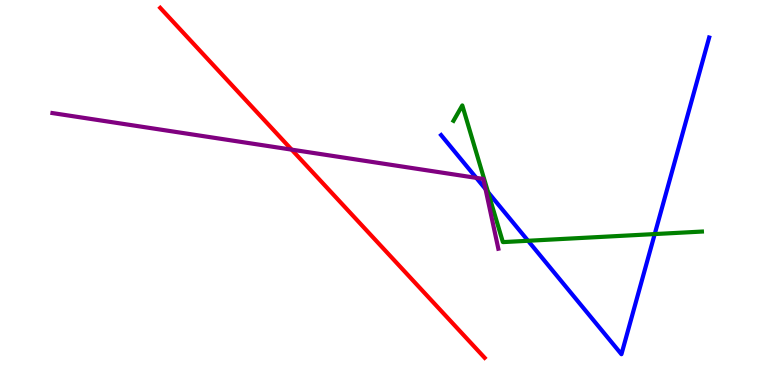[{'lines': ['blue', 'red'], 'intersections': []}, {'lines': ['green', 'red'], 'intersections': []}, {'lines': ['purple', 'red'], 'intersections': [{'x': 3.76, 'y': 6.11}]}, {'lines': ['blue', 'green'], 'intersections': [{'x': 6.3, 'y': 5.01}, {'x': 6.81, 'y': 3.75}, {'x': 8.45, 'y': 3.92}]}, {'lines': ['blue', 'purple'], 'intersections': [{'x': 6.15, 'y': 5.38}, {'x': 6.26, 'y': 5.09}]}, {'lines': ['green', 'purple'], 'intersections': []}]